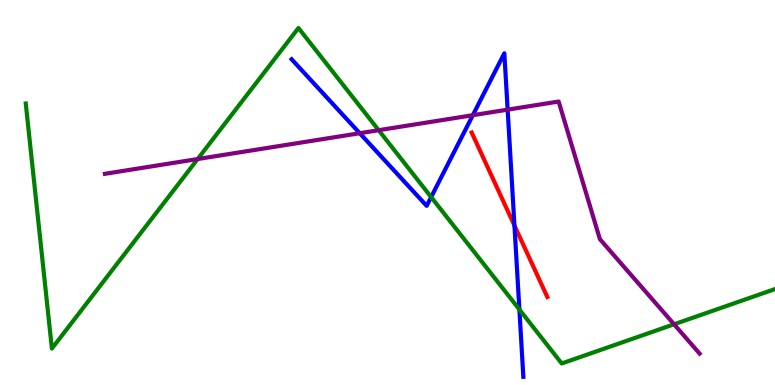[{'lines': ['blue', 'red'], 'intersections': [{'x': 6.64, 'y': 4.14}]}, {'lines': ['green', 'red'], 'intersections': []}, {'lines': ['purple', 'red'], 'intersections': []}, {'lines': ['blue', 'green'], 'intersections': [{'x': 5.56, 'y': 4.88}, {'x': 6.7, 'y': 1.96}]}, {'lines': ['blue', 'purple'], 'intersections': [{'x': 4.64, 'y': 6.54}, {'x': 6.1, 'y': 7.01}, {'x': 6.55, 'y': 7.15}]}, {'lines': ['green', 'purple'], 'intersections': [{'x': 2.55, 'y': 5.87}, {'x': 4.89, 'y': 6.62}, {'x': 8.7, 'y': 1.58}]}]